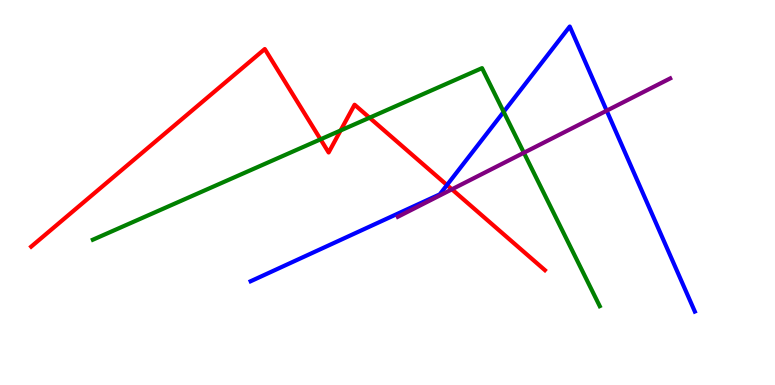[{'lines': ['blue', 'red'], 'intersections': [{'x': 5.77, 'y': 5.19}]}, {'lines': ['green', 'red'], 'intersections': [{'x': 4.14, 'y': 6.38}, {'x': 4.39, 'y': 6.61}, {'x': 4.77, 'y': 6.94}]}, {'lines': ['purple', 'red'], 'intersections': [{'x': 5.83, 'y': 5.08}]}, {'lines': ['blue', 'green'], 'intersections': [{'x': 6.5, 'y': 7.09}]}, {'lines': ['blue', 'purple'], 'intersections': [{'x': 7.83, 'y': 7.13}]}, {'lines': ['green', 'purple'], 'intersections': [{'x': 6.76, 'y': 6.03}]}]